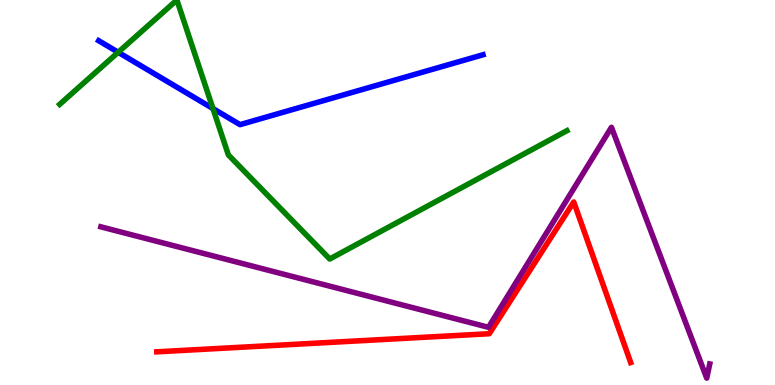[{'lines': ['blue', 'red'], 'intersections': []}, {'lines': ['green', 'red'], 'intersections': []}, {'lines': ['purple', 'red'], 'intersections': []}, {'lines': ['blue', 'green'], 'intersections': [{'x': 1.53, 'y': 8.64}, {'x': 2.75, 'y': 7.18}]}, {'lines': ['blue', 'purple'], 'intersections': []}, {'lines': ['green', 'purple'], 'intersections': []}]